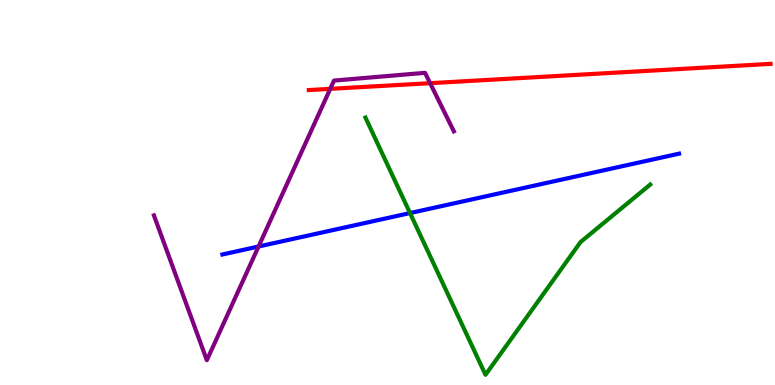[{'lines': ['blue', 'red'], 'intersections': []}, {'lines': ['green', 'red'], 'intersections': []}, {'lines': ['purple', 'red'], 'intersections': [{'x': 4.26, 'y': 7.69}, {'x': 5.55, 'y': 7.84}]}, {'lines': ['blue', 'green'], 'intersections': [{'x': 5.29, 'y': 4.47}]}, {'lines': ['blue', 'purple'], 'intersections': [{'x': 3.34, 'y': 3.6}]}, {'lines': ['green', 'purple'], 'intersections': []}]